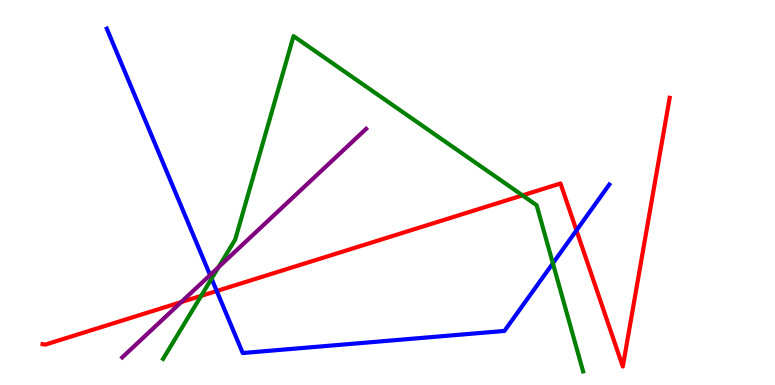[{'lines': ['blue', 'red'], 'intersections': [{'x': 2.8, 'y': 2.44}, {'x': 7.44, 'y': 4.02}]}, {'lines': ['green', 'red'], 'intersections': [{'x': 2.6, 'y': 2.32}, {'x': 6.74, 'y': 4.93}]}, {'lines': ['purple', 'red'], 'intersections': [{'x': 2.34, 'y': 2.15}]}, {'lines': ['blue', 'green'], 'intersections': [{'x': 2.73, 'y': 2.76}, {'x': 7.13, 'y': 3.16}]}, {'lines': ['blue', 'purple'], 'intersections': [{'x': 2.71, 'y': 2.85}]}, {'lines': ['green', 'purple'], 'intersections': [{'x': 2.82, 'y': 3.06}]}]